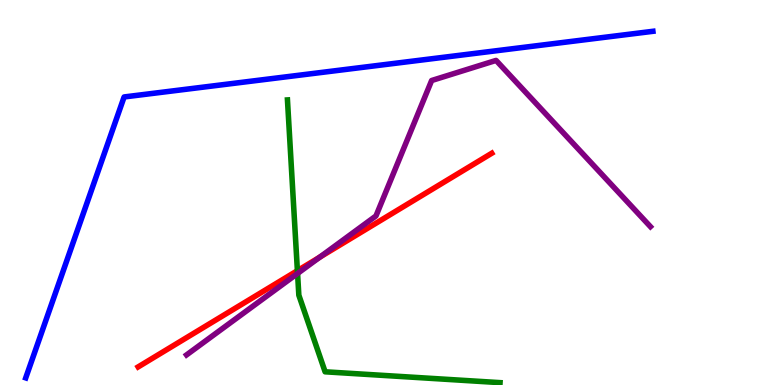[{'lines': ['blue', 'red'], 'intersections': []}, {'lines': ['green', 'red'], 'intersections': [{'x': 3.84, 'y': 2.97}]}, {'lines': ['purple', 'red'], 'intersections': [{'x': 4.13, 'y': 3.32}]}, {'lines': ['blue', 'green'], 'intersections': []}, {'lines': ['blue', 'purple'], 'intersections': []}, {'lines': ['green', 'purple'], 'intersections': [{'x': 3.84, 'y': 2.9}]}]